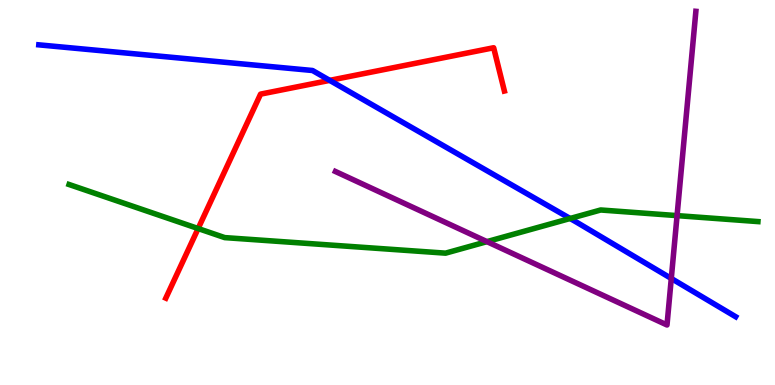[{'lines': ['blue', 'red'], 'intersections': [{'x': 4.25, 'y': 7.91}]}, {'lines': ['green', 'red'], 'intersections': [{'x': 2.56, 'y': 4.06}]}, {'lines': ['purple', 'red'], 'intersections': []}, {'lines': ['blue', 'green'], 'intersections': [{'x': 7.36, 'y': 4.33}]}, {'lines': ['blue', 'purple'], 'intersections': [{'x': 8.66, 'y': 2.77}]}, {'lines': ['green', 'purple'], 'intersections': [{'x': 6.28, 'y': 3.72}, {'x': 8.74, 'y': 4.4}]}]